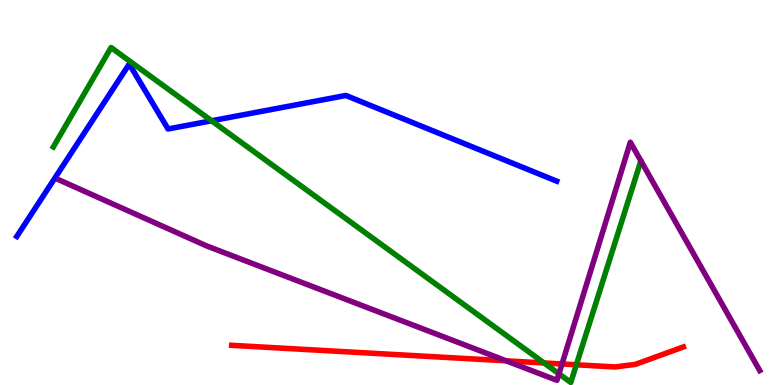[{'lines': ['blue', 'red'], 'intersections': []}, {'lines': ['green', 'red'], 'intersections': [{'x': 7.02, 'y': 0.572}, {'x': 7.44, 'y': 0.525}]}, {'lines': ['purple', 'red'], 'intersections': [{'x': 6.53, 'y': 0.628}, {'x': 7.25, 'y': 0.546}]}, {'lines': ['blue', 'green'], 'intersections': [{'x': 2.73, 'y': 6.86}]}, {'lines': ['blue', 'purple'], 'intersections': []}, {'lines': ['green', 'purple'], 'intersections': [{'x': 7.21, 'y': 0.29}]}]